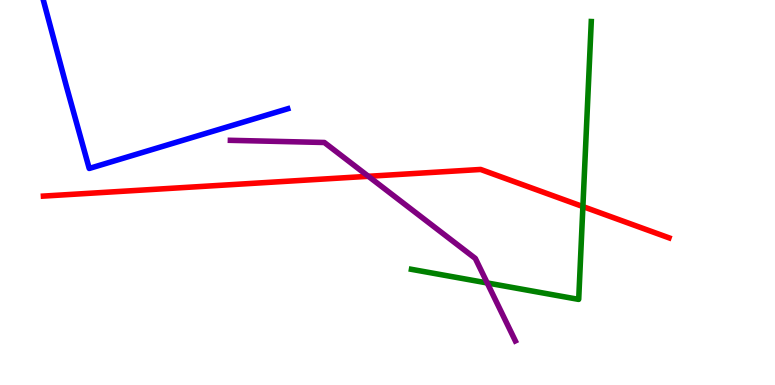[{'lines': ['blue', 'red'], 'intersections': []}, {'lines': ['green', 'red'], 'intersections': [{'x': 7.52, 'y': 4.63}]}, {'lines': ['purple', 'red'], 'intersections': [{'x': 4.75, 'y': 5.42}]}, {'lines': ['blue', 'green'], 'intersections': []}, {'lines': ['blue', 'purple'], 'intersections': []}, {'lines': ['green', 'purple'], 'intersections': [{'x': 6.29, 'y': 2.65}]}]